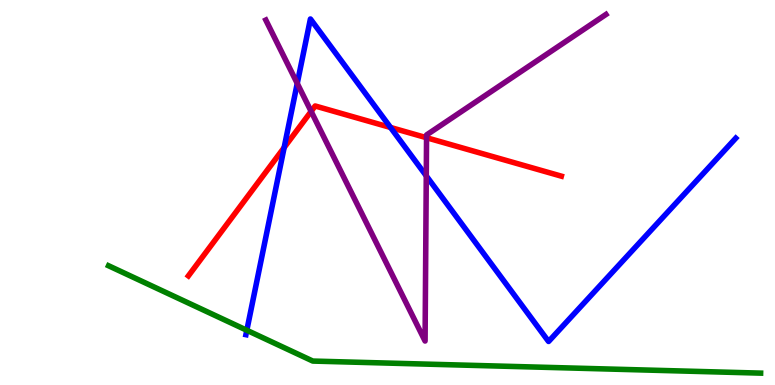[{'lines': ['blue', 'red'], 'intersections': [{'x': 3.67, 'y': 6.17}, {'x': 5.04, 'y': 6.69}]}, {'lines': ['green', 'red'], 'intersections': []}, {'lines': ['purple', 'red'], 'intersections': [{'x': 4.01, 'y': 7.11}, {'x': 5.5, 'y': 6.42}]}, {'lines': ['blue', 'green'], 'intersections': [{'x': 3.18, 'y': 1.42}]}, {'lines': ['blue', 'purple'], 'intersections': [{'x': 3.84, 'y': 7.83}, {'x': 5.5, 'y': 5.43}]}, {'lines': ['green', 'purple'], 'intersections': []}]